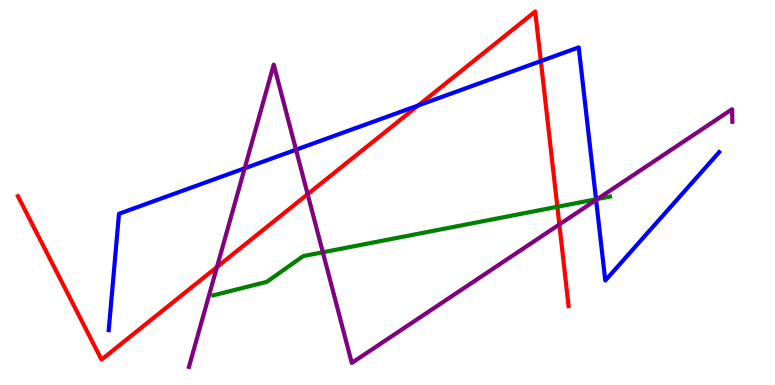[{'lines': ['blue', 'red'], 'intersections': [{'x': 5.4, 'y': 7.26}, {'x': 6.98, 'y': 8.41}]}, {'lines': ['green', 'red'], 'intersections': [{'x': 7.19, 'y': 4.63}]}, {'lines': ['purple', 'red'], 'intersections': [{'x': 2.8, 'y': 3.07}, {'x': 3.97, 'y': 4.96}, {'x': 7.22, 'y': 4.17}]}, {'lines': ['blue', 'green'], 'intersections': [{'x': 7.69, 'y': 4.82}]}, {'lines': ['blue', 'purple'], 'intersections': [{'x': 3.16, 'y': 5.63}, {'x': 3.82, 'y': 6.11}, {'x': 7.69, 'y': 4.81}]}, {'lines': ['green', 'purple'], 'intersections': [{'x': 4.17, 'y': 3.45}, {'x': 7.71, 'y': 4.83}]}]